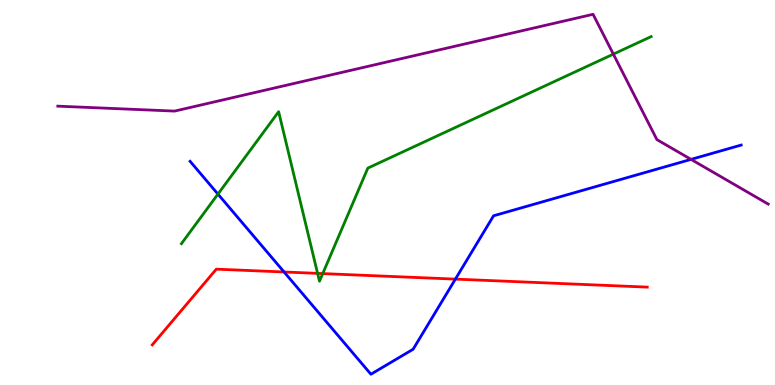[{'lines': ['blue', 'red'], 'intersections': [{'x': 3.67, 'y': 2.94}, {'x': 5.88, 'y': 2.75}]}, {'lines': ['green', 'red'], 'intersections': [{'x': 4.1, 'y': 2.9}, {'x': 4.16, 'y': 2.89}]}, {'lines': ['purple', 'red'], 'intersections': []}, {'lines': ['blue', 'green'], 'intersections': [{'x': 2.81, 'y': 4.96}]}, {'lines': ['blue', 'purple'], 'intersections': [{'x': 8.92, 'y': 5.86}]}, {'lines': ['green', 'purple'], 'intersections': [{'x': 7.91, 'y': 8.59}]}]